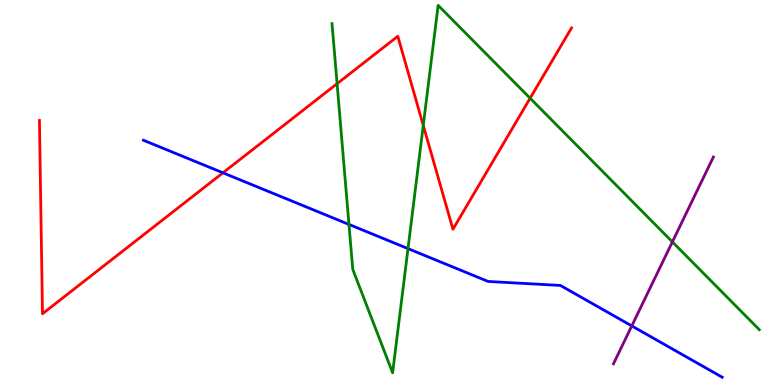[{'lines': ['blue', 'red'], 'intersections': [{'x': 2.88, 'y': 5.51}]}, {'lines': ['green', 'red'], 'intersections': [{'x': 4.35, 'y': 7.83}, {'x': 5.46, 'y': 6.74}, {'x': 6.84, 'y': 7.45}]}, {'lines': ['purple', 'red'], 'intersections': []}, {'lines': ['blue', 'green'], 'intersections': [{'x': 4.5, 'y': 4.17}, {'x': 5.26, 'y': 3.54}]}, {'lines': ['blue', 'purple'], 'intersections': [{'x': 8.15, 'y': 1.53}]}, {'lines': ['green', 'purple'], 'intersections': [{'x': 8.68, 'y': 3.72}]}]